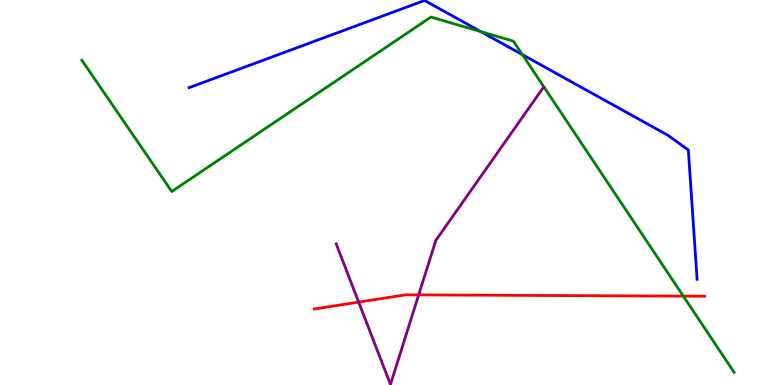[{'lines': ['blue', 'red'], 'intersections': []}, {'lines': ['green', 'red'], 'intersections': [{'x': 8.82, 'y': 2.31}]}, {'lines': ['purple', 'red'], 'intersections': [{'x': 4.63, 'y': 2.15}, {'x': 5.4, 'y': 2.34}]}, {'lines': ['blue', 'green'], 'intersections': [{'x': 6.2, 'y': 9.18}, {'x': 6.74, 'y': 8.58}]}, {'lines': ['blue', 'purple'], 'intersections': []}, {'lines': ['green', 'purple'], 'intersections': []}]